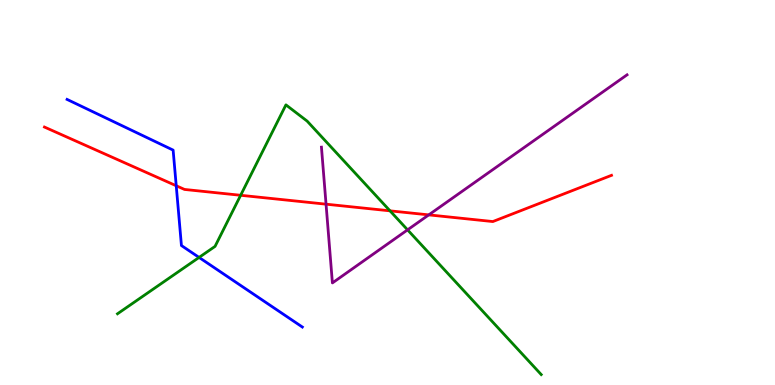[{'lines': ['blue', 'red'], 'intersections': [{'x': 2.27, 'y': 5.18}]}, {'lines': ['green', 'red'], 'intersections': [{'x': 3.11, 'y': 4.93}, {'x': 5.03, 'y': 4.52}]}, {'lines': ['purple', 'red'], 'intersections': [{'x': 4.21, 'y': 4.7}, {'x': 5.53, 'y': 4.42}]}, {'lines': ['blue', 'green'], 'intersections': [{'x': 2.57, 'y': 3.31}]}, {'lines': ['blue', 'purple'], 'intersections': []}, {'lines': ['green', 'purple'], 'intersections': [{'x': 5.26, 'y': 4.03}]}]